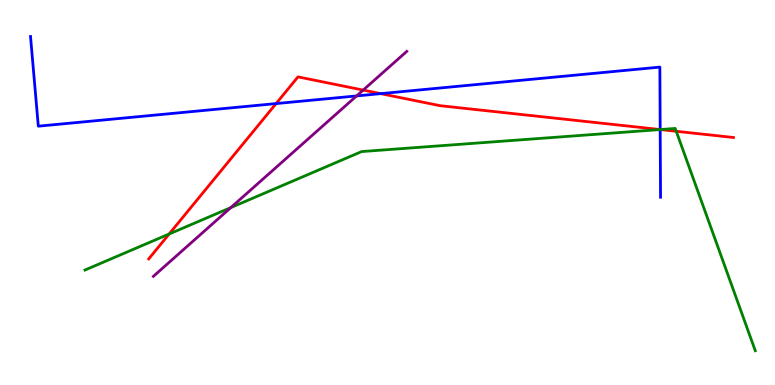[{'lines': ['blue', 'red'], 'intersections': [{'x': 3.56, 'y': 7.31}, {'x': 4.91, 'y': 7.57}, {'x': 8.52, 'y': 6.64}]}, {'lines': ['green', 'red'], 'intersections': [{'x': 2.18, 'y': 3.92}, {'x': 8.52, 'y': 6.64}, {'x': 8.73, 'y': 6.59}]}, {'lines': ['purple', 'red'], 'intersections': [{'x': 4.69, 'y': 7.66}]}, {'lines': ['blue', 'green'], 'intersections': [{'x': 8.52, 'y': 6.63}]}, {'lines': ['blue', 'purple'], 'intersections': [{'x': 4.6, 'y': 7.51}]}, {'lines': ['green', 'purple'], 'intersections': [{'x': 2.98, 'y': 4.61}]}]